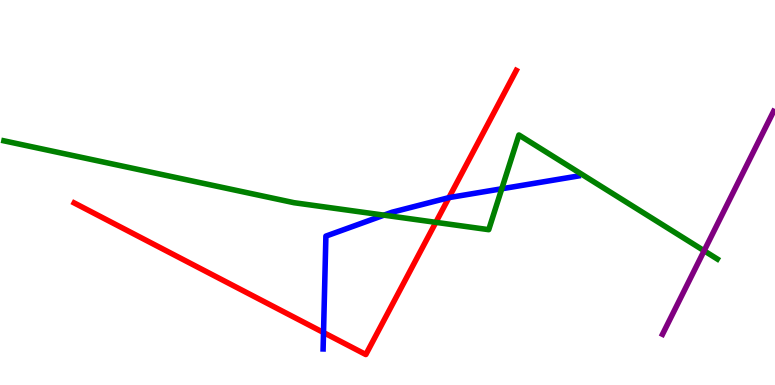[{'lines': ['blue', 'red'], 'intersections': [{'x': 4.17, 'y': 1.36}, {'x': 5.79, 'y': 4.87}]}, {'lines': ['green', 'red'], 'intersections': [{'x': 5.62, 'y': 4.22}]}, {'lines': ['purple', 'red'], 'intersections': []}, {'lines': ['blue', 'green'], 'intersections': [{'x': 4.95, 'y': 4.41}, {'x': 6.47, 'y': 5.1}]}, {'lines': ['blue', 'purple'], 'intersections': []}, {'lines': ['green', 'purple'], 'intersections': [{'x': 9.09, 'y': 3.49}]}]